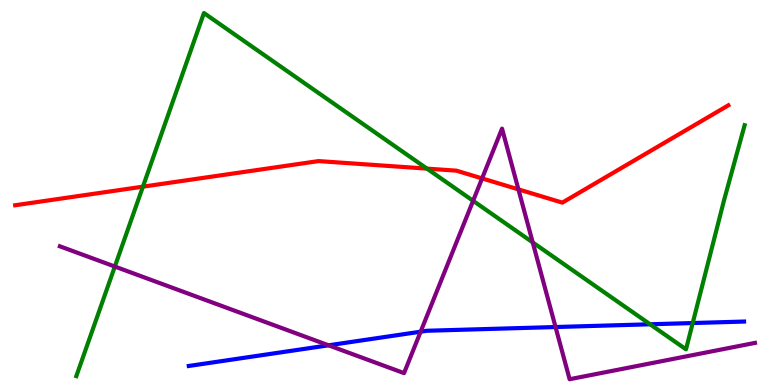[{'lines': ['blue', 'red'], 'intersections': []}, {'lines': ['green', 'red'], 'intersections': [{'x': 1.84, 'y': 5.15}, {'x': 5.51, 'y': 5.62}]}, {'lines': ['purple', 'red'], 'intersections': [{'x': 6.22, 'y': 5.37}, {'x': 6.69, 'y': 5.08}]}, {'lines': ['blue', 'green'], 'intersections': [{'x': 8.39, 'y': 1.58}, {'x': 8.94, 'y': 1.61}]}, {'lines': ['blue', 'purple'], 'intersections': [{'x': 4.24, 'y': 1.03}, {'x': 5.43, 'y': 1.38}, {'x': 7.17, 'y': 1.51}]}, {'lines': ['green', 'purple'], 'intersections': [{'x': 1.48, 'y': 3.08}, {'x': 6.1, 'y': 4.78}, {'x': 6.87, 'y': 3.7}]}]